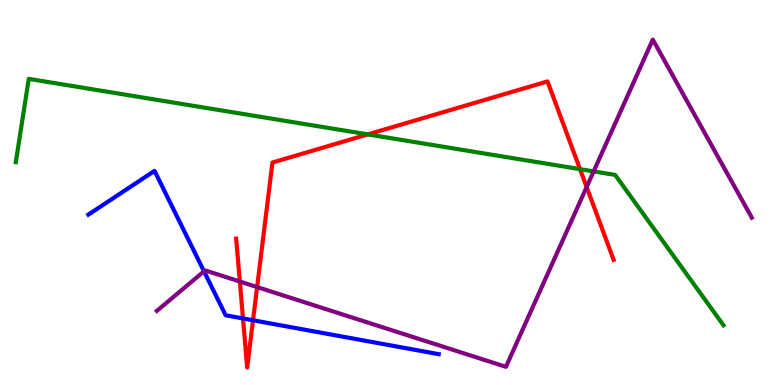[{'lines': ['blue', 'red'], 'intersections': [{'x': 3.14, 'y': 1.73}, {'x': 3.26, 'y': 1.68}]}, {'lines': ['green', 'red'], 'intersections': [{'x': 4.75, 'y': 6.51}, {'x': 7.48, 'y': 5.61}]}, {'lines': ['purple', 'red'], 'intersections': [{'x': 3.09, 'y': 2.69}, {'x': 3.32, 'y': 2.54}, {'x': 7.57, 'y': 5.14}]}, {'lines': ['blue', 'green'], 'intersections': []}, {'lines': ['blue', 'purple'], 'intersections': [{'x': 2.63, 'y': 2.95}]}, {'lines': ['green', 'purple'], 'intersections': [{'x': 7.66, 'y': 5.55}]}]